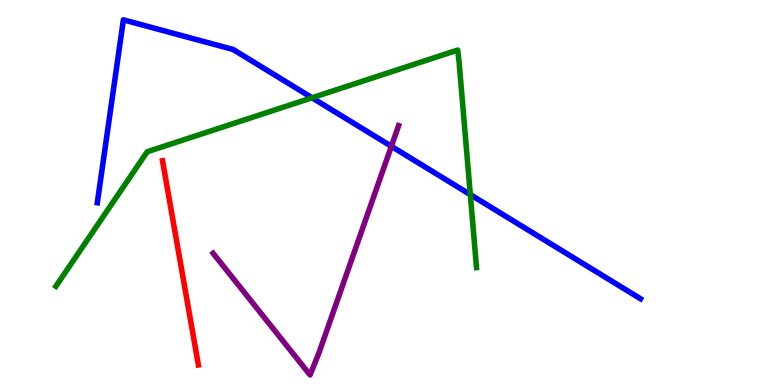[{'lines': ['blue', 'red'], 'intersections': []}, {'lines': ['green', 'red'], 'intersections': []}, {'lines': ['purple', 'red'], 'intersections': []}, {'lines': ['blue', 'green'], 'intersections': [{'x': 4.03, 'y': 7.46}, {'x': 6.07, 'y': 4.94}]}, {'lines': ['blue', 'purple'], 'intersections': [{'x': 5.05, 'y': 6.2}]}, {'lines': ['green', 'purple'], 'intersections': []}]